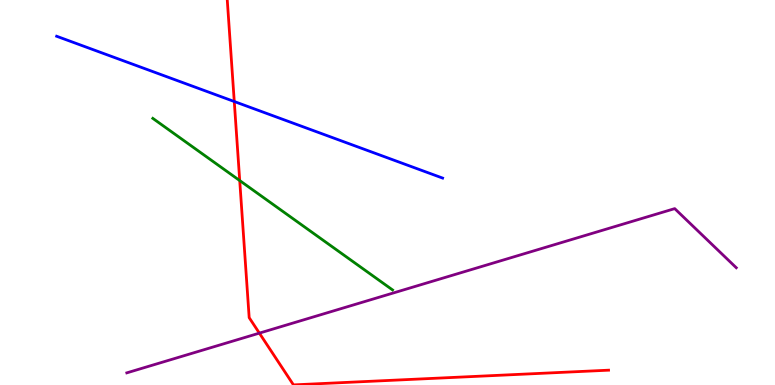[{'lines': ['blue', 'red'], 'intersections': [{'x': 3.02, 'y': 7.36}]}, {'lines': ['green', 'red'], 'intersections': [{'x': 3.09, 'y': 5.31}]}, {'lines': ['purple', 'red'], 'intersections': [{'x': 3.35, 'y': 1.35}]}, {'lines': ['blue', 'green'], 'intersections': []}, {'lines': ['blue', 'purple'], 'intersections': []}, {'lines': ['green', 'purple'], 'intersections': []}]